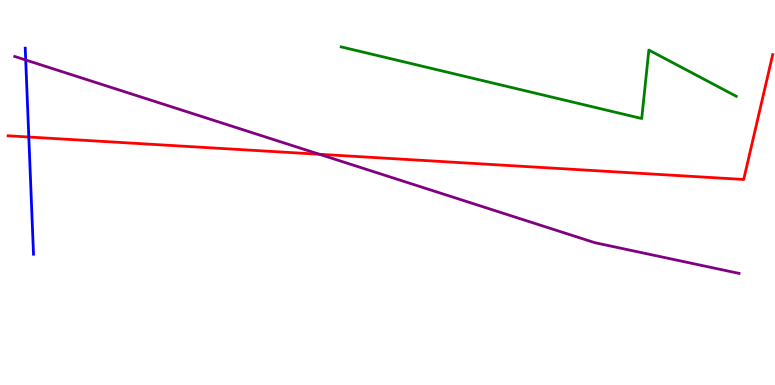[{'lines': ['blue', 'red'], 'intersections': [{'x': 0.372, 'y': 6.44}]}, {'lines': ['green', 'red'], 'intersections': []}, {'lines': ['purple', 'red'], 'intersections': [{'x': 4.12, 'y': 5.99}]}, {'lines': ['blue', 'green'], 'intersections': []}, {'lines': ['blue', 'purple'], 'intersections': [{'x': 0.332, 'y': 8.44}]}, {'lines': ['green', 'purple'], 'intersections': []}]